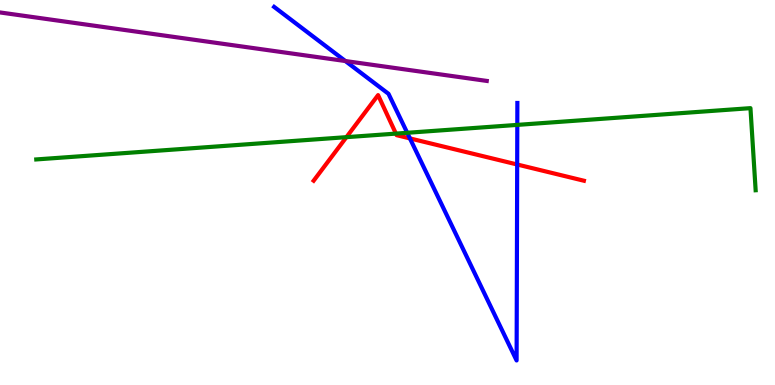[{'lines': ['blue', 'red'], 'intersections': [{'x': 5.29, 'y': 6.41}, {'x': 6.67, 'y': 5.73}]}, {'lines': ['green', 'red'], 'intersections': [{'x': 4.47, 'y': 6.44}, {'x': 5.11, 'y': 6.53}]}, {'lines': ['purple', 'red'], 'intersections': []}, {'lines': ['blue', 'green'], 'intersections': [{'x': 5.25, 'y': 6.55}, {'x': 6.67, 'y': 6.76}]}, {'lines': ['blue', 'purple'], 'intersections': [{'x': 4.46, 'y': 8.41}]}, {'lines': ['green', 'purple'], 'intersections': []}]